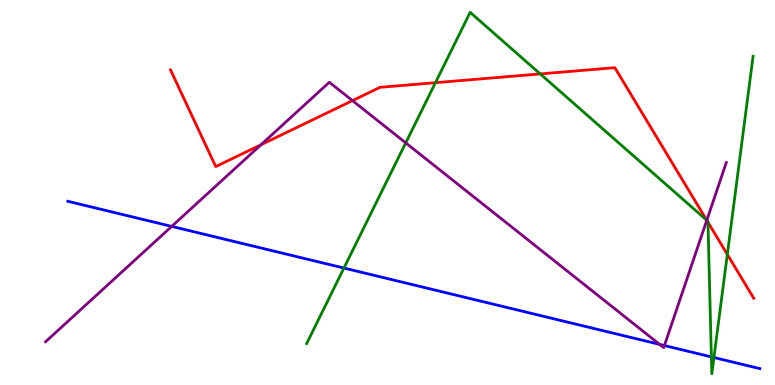[{'lines': ['blue', 'red'], 'intersections': []}, {'lines': ['green', 'red'], 'intersections': [{'x': 5.62, 'y': 7.85}, {'x': 6.97, 'y': 8.08}, {'x': 9.12, 'y': 4.28}, {'x': 9.13, 'y': 4.23}, {'x': 9.38, 'y': 3.39}]}, {'lines': ['purple', 'red'], 'intersections': [{'x': 3.37, 'y': 6.24}, {'x': 4.55, 'y': 7.39}, {'x': 9.12, 'y': 4.28}]}, {'lines': ['blue', 'green'], 'intersections': [{'x': 4.44, 'y': 3.04}, {'x': 9.18, 'y': 0.73}, {'x': 9.21, 'y': 0.714}]}, {'lines': ['blue', 'purple'], 'intersections': [{'x': 2.22, 'y': 4.12}, {'x': 8.51, 'y': 1.05}, {'x': 8.57, 'y': 1.02}]}, {'lines': ['green', 'purple'], 'intersections': [{'x': 5.24, 'y': 6.29}, {'x': 9.12, 'y': 4.28}]}]